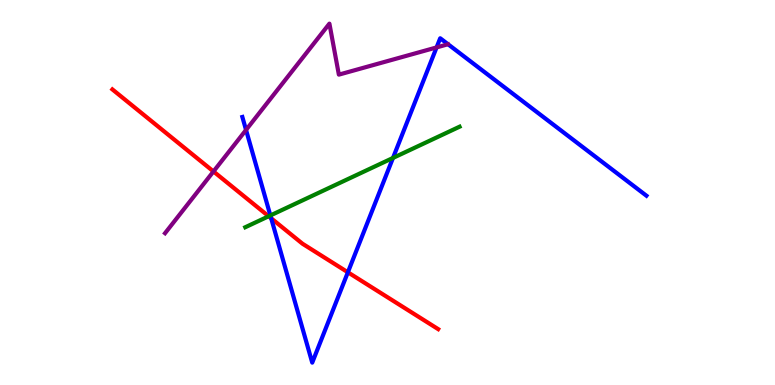[{'lines': ['blue', 'red'], 'intersections': [{'x': 3.5, 'y': 4.33}, {'x': 4.49, 'y': 2.93}]}, {'lines': ['green', 'red'], 'intersections': [{'x': 3.47, 'y': 4.38}]}, {'lines': ['purple', 'red'], 'intersections': [{'x': 2.75, 'y': 5.55}]}, {'lines': ['blue', 'green'], 'intersections': [{'x': 3.49, 'y': 4.4}, {'x': 5.07, 'y': 5.9}]}, {'lines': ['blue', 'purple'], 'intersections': [{'x': 3.17, 'y': 6.63}, {'x': 5.63, 'y': 8.77}]}, {'lines': ['green', 'purple'], 'intersections': []}]